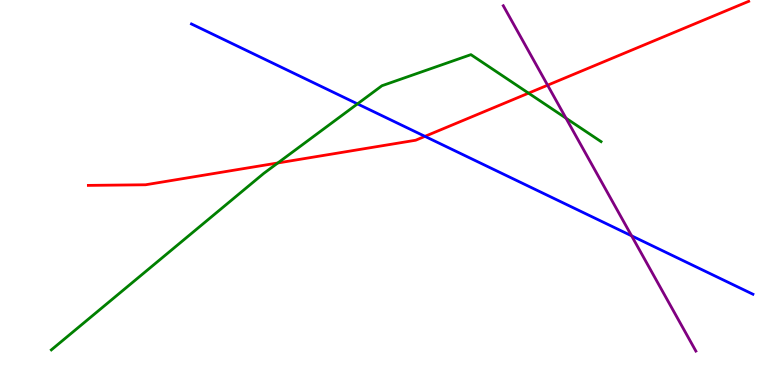[{'lines': ['blue', 'red'], 'intersections': [{'x': 5.48, 'y': 6.46}]}, {'lines': ['green', 'red'], 'intersections': [{'x': 3.58, 'y': 5.77}, {'x': 6.82, 'y': 7.58}]}, {'lines': ['purple', 'red'], 'intersections': [{'x': 7.07, 'y': 7.79}]}, {'lines': ['blue', 'green'], 'intersections': [{'x': 4.61, 'y': 7.3}]}, {'lines': ['blue', 'purple'], 'intersections': [{'x': 8.15, 'y': 3.87}]}, {'lines': ['green', 'purple'], 'intersections': [{'x': 7.3, 'y': 6.93}]}]